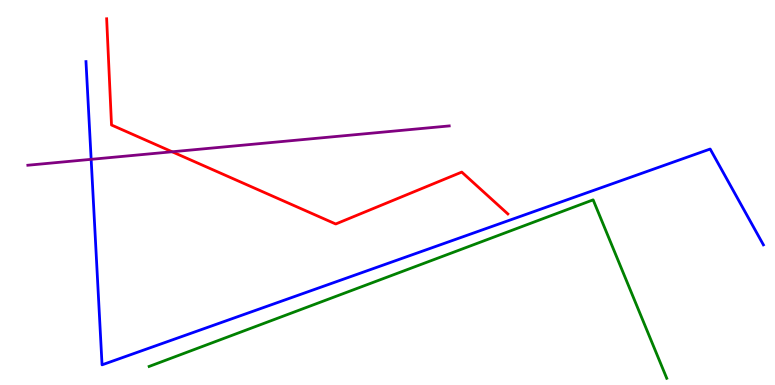[{'lines': ['blue', 'red'], 'intersections': []}, {'lines': ['green', 'red'], 'intersections': []}, {'lines': ['purple', 'red'], 'intersections': [{'x': 2.22, 'y': 6.06}]}, {'lines': ['blue', 'green'], 'intersections': []}, {'lines': ['blue', 'purple'], 'intersections': [{'x': 1.18, 'y': 5.86}]}, {'lines': ['green', 'purple'], 'intersections': []}]